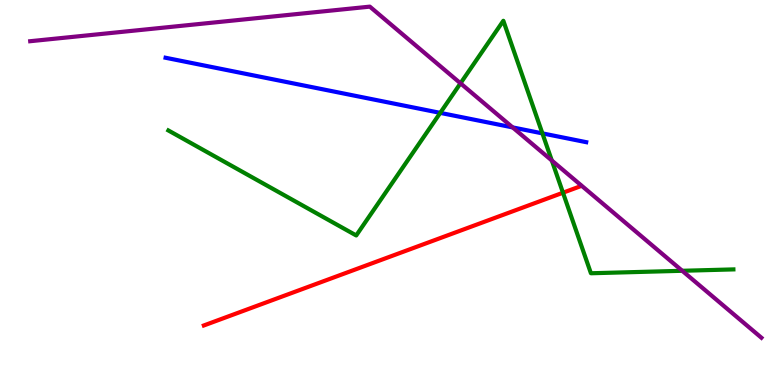[{'lines': ['blue', 'red'], 'intersections': []}, {'lines': ['green', 'red'], 'intersections': [{'x': 7.26, 'y': 4.99}]}, {'lines': ['purple', 'red'], 'intersections': []}, {'lines': ['blue', 'green'], 'intersections': [{'x': 5.68, 'y': 7.07}, {'x': 7.0, 'y': 6.54}]}, {'lines': ['blue', 'purple'], 'intersections': [{'x': 6.61, 'y': 6.69}]}, {'lines': ['green', 'purple'], 'intersections': [{'x': 5.94, 'y': 7.84}, {'x': 7.12, 'y': 5.83}, {'x': 8.8, 'y': 2.97}]}]